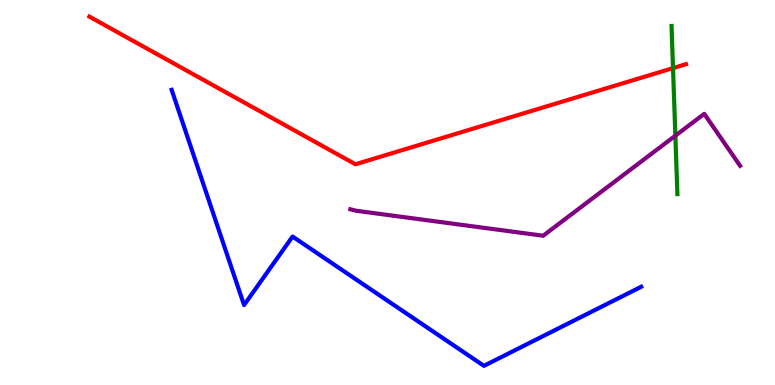[{'lines': ['blue', 'red'], 'intersections': []}, {'lines': ['green', 'red'], 'intersections': [{'x': 8.68, 'y': 8.23}]}, {'lines': ['purple', 'red'], 'intersections': []}, {'lines': ['blue', 'green'], 'intersections': []}, {'lines': ['blue', 'purple'], 'intersections': []}, {'lines': ['green', 'purple'], 'intersections': [{'x': 8.71, 'y': 6.48}]}]